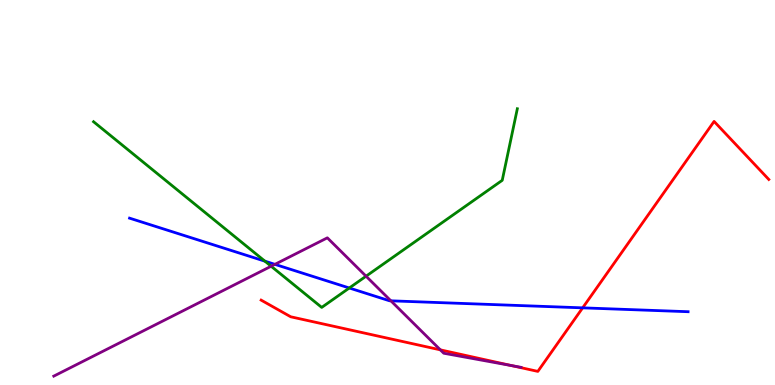[{'lines': ['blue', 'red'], 'intersections': [{'x': 7.52, 'y': 2.0}]}, {'lines': ['green', 'red'], 'intersections': []}, {'lines': ['purple', 'red'], 'intersections': [{'x': 5.68, 'y': 0.913}, {'x': 6.6, 'y': 0.502}]}, {'lines': ['blue', 'green'], 'intersections': [{'x': 3.42, 'y': 3.22}, {'x': 4.51, 'y': 2.52}]}, {'lines': ['blue', 'purple'], 'intersections': [{'x': 3.55, 'y': 3.13}, {'x': 5.04, 'y': 2.19}]}, {'lines': ['green', 'purple'], 'intersections': [{'x': 3.5, 'y': 3.08}, {'x': 4.72, 'y': 2.83}]}]